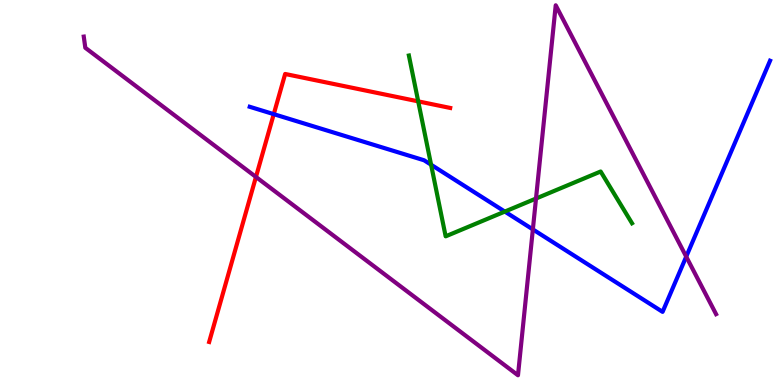[{'lines': ['blue', 'red'], 'intersections': [{'x': 3.53, 'y': 7.03}]}, {'lines': ['green', 'red'], 'intersections': [{'x': 5.4, 'y': 7.37}]}, {'lines': ['purple', 'red'], 'intersections': [{'x': 3.3, 'y': 5.4}]}, {'lines': ['blue', 'green'], 'intersections': [{'x': 5.56, 'y': 5.72}, {'x': 6.51, 'y': 4.5}]}, {'lines': ['blue', 'purple'], 'intersections': [{'x': 6.88, 'y': 4.04}, {'x': 8.85, 'y': 3.33}]}, {'lines': ['green', 'purple'], 'intersections': [{'x': 6.92, 'y': 4.84}]}]